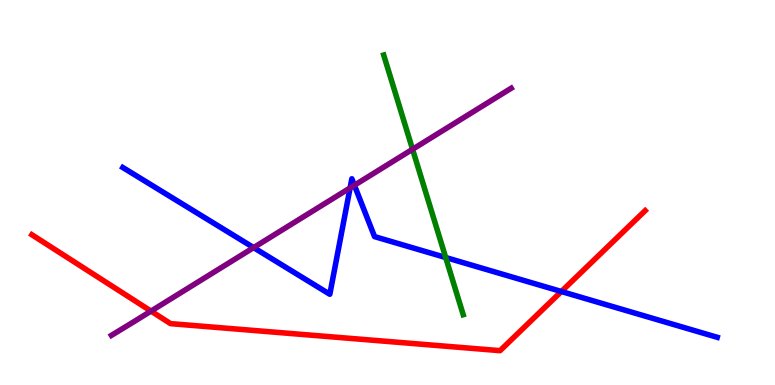[{'lines': ['blue', 'red'], 'intersections': [{'x': 7.24, 'y': 2.43}]}, {'lines': ['green', 'red'], 'intersections': []}, {'lines': ['purple', 'red'], 'intersections': [{'x': 1.95, 'y': 1.92}]}, {'lines': ['blue', 'green'], 'intersections': [{'x': 5.75, 'y': 3.31}]}, {'lines': ['blue', 'purple'], 'intersections': [{'x': 3.27, 'y': 3.57}, {'x': 4.52, 'y': 5.12}, {'x': 4.57, 'y': 5.19}]}, {'lines': ['green', 'purple'], 'intersections': [{'x': 5.32, 'y': 6.12}]}]